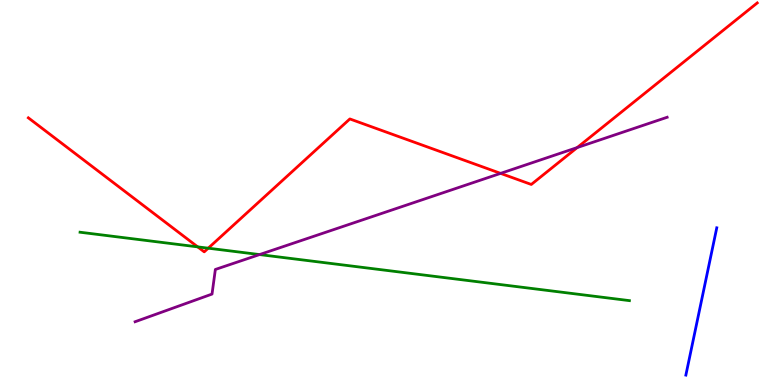[{'lines': ['blue', 'red'], 'intersections': []}, {'lines': ['green', 'red'], 'intersections': [{'x': 2.55, 'y': 3.59}, {'x': 2.69, 'y': 3.55}]}, {'lines': ['purple', 'red'], 'intersections': [{'x': 6.46, 'y': 5.5}, {'x': 7.45, 'y': 6.17}]}, {'lines': ['blue', 'green'], 'intersections': []}, {'lines': ['blue', 'purple'], 'intersections': []}, {'lines': ['green', 'purple'], 'intersections': [{'x': 3.35, 'y': 3.39}]}]